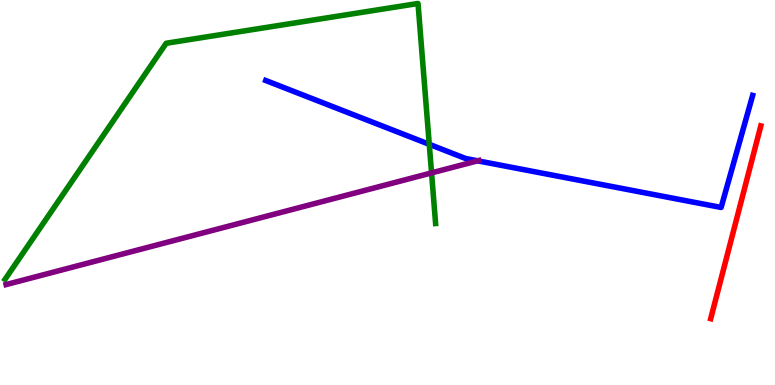[{'lines': ['blue', 'red'], 'intersections': []}, {'lines': ['green', 'red'], 'intersections': []}, {'lines': ['purple', 'red'], 'intersections': []}, {'lines': ['blue', 'green'], 'intersections': [{'x': 5.54, 'y': 6.25}]}, {'lines': ['blue', 'purple'], 'intersections': [{'x': 6.16, 'y': 5.82}]}, {'lines': ['green', 'purple'], 'intersections': [{'x': 5.57, 'y': 5.51}]}]